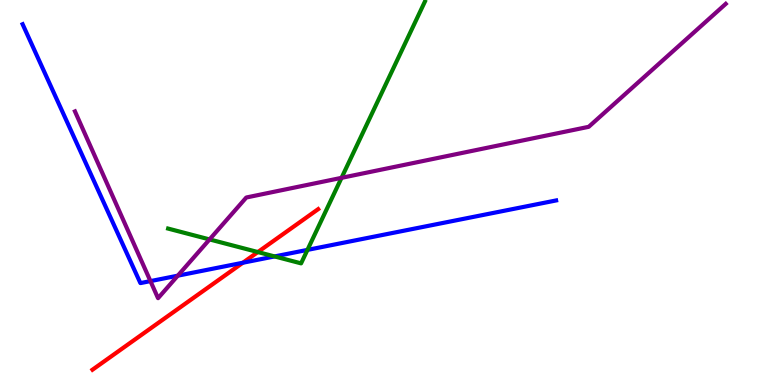[{'lines': ['blue', 'red'], 'intersections': [{'x': 3.13, 'y': 3.18}]}, {'lines': ['green', 'red'], 'intersections': [{'x': 3.33, 'y': 3.45}]}, {'lines': ['purple', 'red'], 'intersections': []}, {'lines': ['blue', 'green'], 'intersections': [{'x': 3.54, 'y': 3.34}, {'x': 3.97, 'y': 3.51}]}, {'lines': ['blue', 'purple'], 'intersections': [{'x': 1.94, 'y': 2.7}, {'x': 2.29, 'y': 2.84}]}, {'lines': ['green', 'purple'], 'intersections': [{'x': 2.7, 'y': 3.78}, {'x': 4.41, 'y': 5.38}]}]